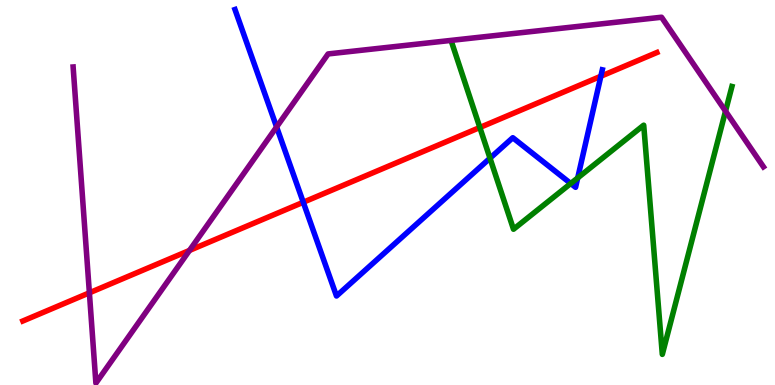[{'lines': ['blue', 'red'], 'intersections': [{'x': 3.91, 'y': 4.75}, {'x': 7.75, 'y': 8.02}]}, {'lines': ['green', 'red'], 'intersections': [{'x': 6.19, 'y': 6.69}]}, {'lines': ['purple', 'red'], 'intersections': [{'x': 1.15, 'y': 2.39}, {'x': 2.45, 'y': 3.5}]}, {'lines': ['blue', 'green'], 'intersections': [{'x': 6.32, 'y': 5.89}, {'x': 7.36, 'y': 5.23}, {'x': 7.45, 'y': 5.38}]}, {'lines': ['blue', 'purple'], 'intersections': [{'x': 3.57, 'y': 6.7}]}, {'lines': ['green', 'purple'], 'intersections': [{'x': 9.36, 'y': 7.11}]}]